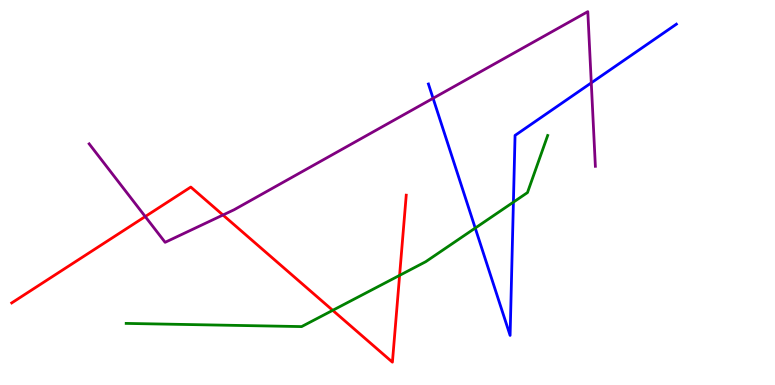[{'lines': ['blue', 'red'], 'intersections': []}, {'lines': ['green', 'red'], 'intersections': [{'x': 4.29, 'y': 1.94}, {'x': 5.16, 'y': 2.85}]}, {'lines': ['purple', 'red'], 'intersections': [{'x': 1.87, 'y': 4.38}, {'x': 2.88, 'y': 4.42}]}, {'lines': ['blue', 'green'], 'intersections': [{'x': 6.13, 'y': 4.08}, {'x': 6.62, 'y': 4.75}]}, {'lines': ['blue', 'purple'], 'intersections': [{'x': 5.59, 'y': 7.45}, {'x': 7.63, 'y': 7.85}]}, {'lines': ['green', 'purple'], 'intersections': []}]